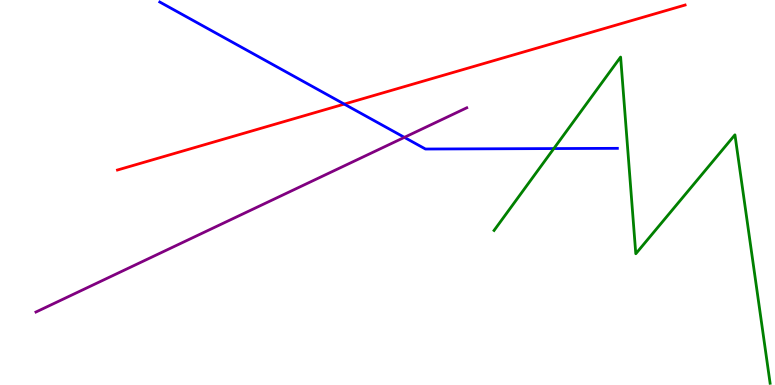[{'lines': ['blue', 'red'], 'intersections': [{'x': 4.44, 'y': 7.3}]}, {'lines': ['green', 'red'], 'intersections': []}, {'lines': ['purple', 'red'], 'intersections': []}, {'lines': ['blue', 'green'], 'intersections': [{'x': 7.15, 'y': 6.14}]}, {'lines': ['blue', 'purple'], 'intersections': [{'x': 5.22, 'y': 6.43}]}, {'lines': ['green', 'purple'], 'intersections': []}]